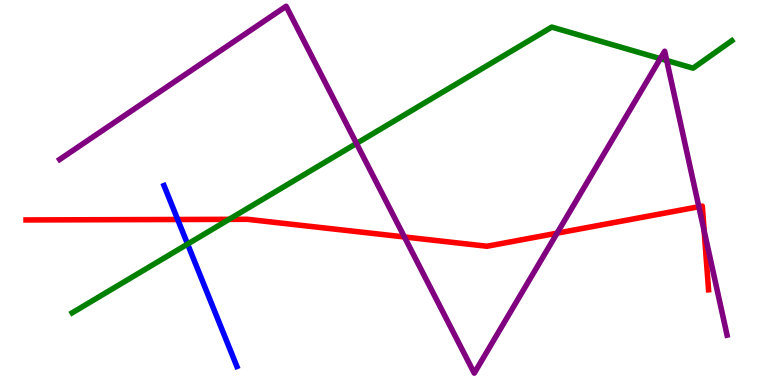[{'lines': ['blue', 'red'], 'intersections': [{'x': 2.29, 'y': 4.3}]}, {'lines': ['green', 'red'], 'intersections': [{'x': 2.96, 'y': 4.3}]}, {'lines': ['purple', 'red'], 'intersections': [{'x': 5.22, 'y': 3.85}, {'x': 7.19, 'y': 3.94}, {'x': 9.02, 'y': 4.63}, {'x': 9.09, 'y': 4.0}]}, {'lines': ['blue', 'green'], 'intersections': [{'x': 2.42, 'y': 3.66}]}, {'lines': ['blue', 'purple'], 'intersections': []}, {'lines': ['green', 'purple'], 'intersections': [{'x': 4.6, 'y': 6.27}, {'x': 8.52, 'y': 8.48}, {'x': 8.6, 'y': 8.43}]}]